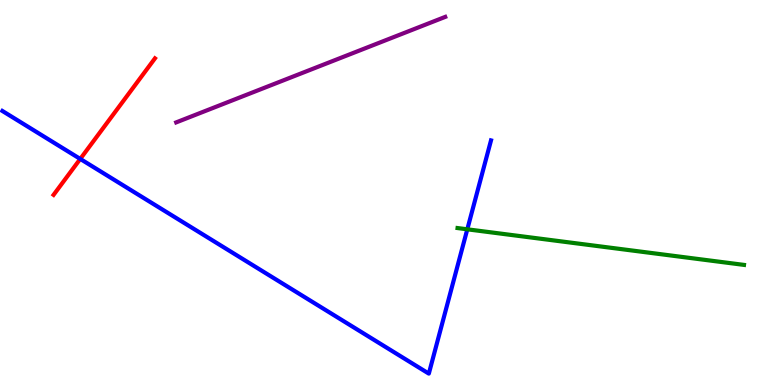[{'lines': ['blue', 'red'], 'intersections': [{'x': 1.04, 'y': 5.87}]}, {'lines': ['green', 'red'], 'intersections': []}, {'lines': ['purple', 'red'], 'intersections': []}, {'lines': ['blue', 'green'], 'intersections': [{'x': 6.03, 'y': 4.04}]}, {'lines': ['blue', 'purple'], 'intersections': []}, {'lines': ['green', 'purple'], 'intersections': []}]